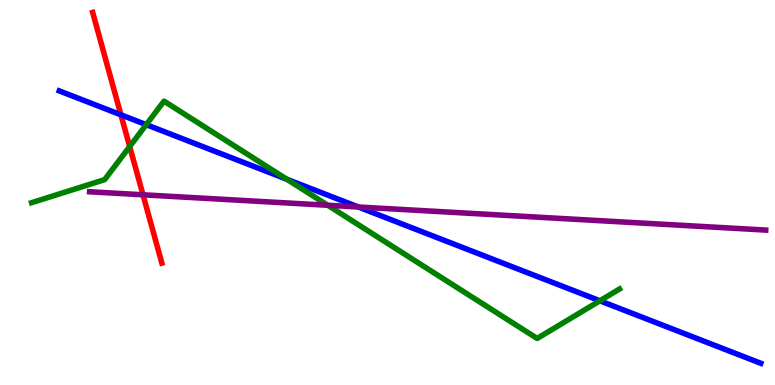[{'lines': ['blue', 'red'], 'intersections': [{'x': 1.56, 'y': 7.02}]}, {'lines': ['green', 'red'], 'intersections': [{'x': 1.67, 'y': 6.19}]}, {'lines': ['purple', 'red'], 'intersections': [{'x': 1.85, 'y': 4.94}]}, {'lines': ['blue', 'green'], 'intersections': [{'x': 1.89, 'y': 6.76}, {'x': 3.7, 'y': 5.34}, {'x': 7.74, 'y': 2.19}]}, {'lines': ['blue', 'purple'], 'intersections': [{'x': 4.62, 'y': 4.62}]}, {'lines': ['green', 'purple'], 'intersections': [{'x': 4.23, 'y': 4.67}]}]